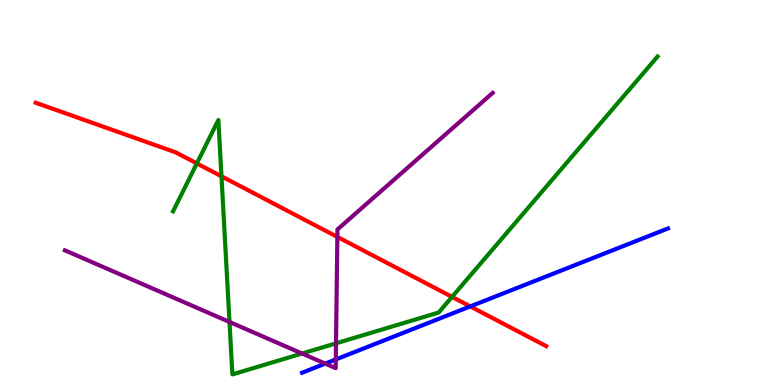[{'lines': ['blue', 'red'], 'intersections': [{'x': 6.07, 'y': 2.04}]}, {'lines': ['green', 'red'], 'intersections': [{'x': 2.54, 'y': 5.76}, {'x': 2.86, 'y': 5.42}, {'x': 5.83, 'y': 2.29}]}, {'lines': ['purple', 'red'], 'intersections': [{'x': 4.35, 'y': 3.85}]}, {'lines': ['blue', 'green'], 'intersections': []}, {'lines': ['blue', 'purple'], 'intersections': [{'x': 4.2, 'y': 0.556}, {'x': 4.33, 'y': 0.664}]}, {'lines': ['green', 'purple'], 'intersections': [{'x': 2.96, 'y': 1.64}, {'x': 3.9, 'y': 0.818}, {'x': 4.34, 'y': 1.08}]}]